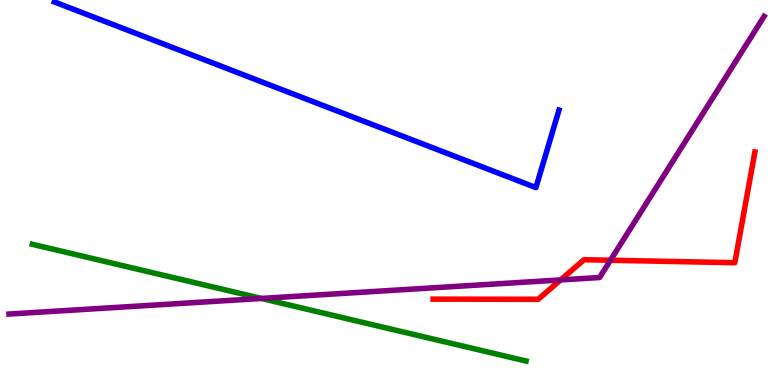[{'lines': ['blue', 'red'], 'intersections': []}, {'lines': ['green', 'red'], 'intersections': []}, {'lines': ['purple', 'red'], 'intersections': [{'x': 7.23, 'y': 2.73}, {'x': 7.88, 'y': 3.24}]}, {'lines': ['blue', 'green'], 'intersections': []}, {'lines': ['blue', 'purple'], 'intersections': []}, {'lines': ['green', 'purple'], 'intersections': [{'x': 3.37, 'y': 2.25}]}]